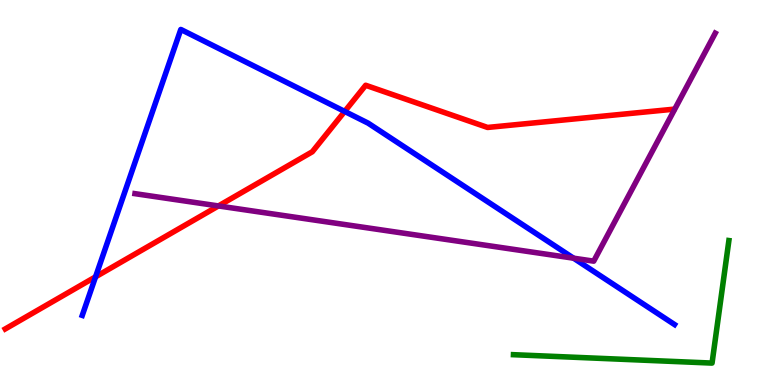[{'lines': ['blue', 'red'], 'intersections': [{'x': 1.23, 'y': 2.81}, {'x': 4.45, 'y': 7.11}]}, {'lines': ['green', 'red'], 'intersections': []}, {'lines': ['purple', 'red'], 'intersections': [{'x': 2.82, 'y': 4.65}]}, {'lines': ['blue', 'green'], 'intersections': []}, {'lines': ['blue', 'purple'], 'intersections': [{'x': 7.4, 'y': 3.29}]}, {'lines': ['green', 'purple'], 'intersections': []}]